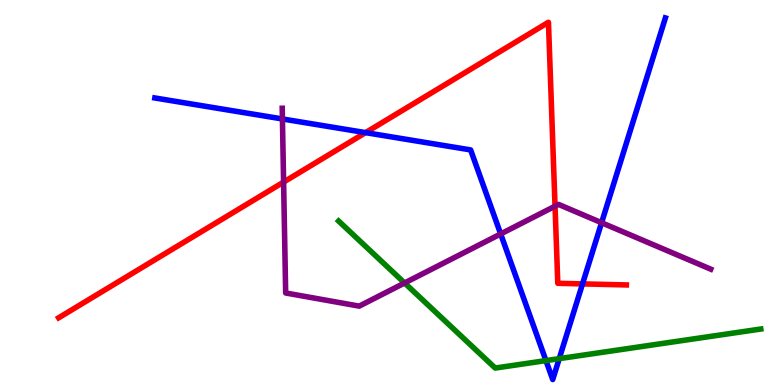[{'lines': ['blue', 'red'], 'intersections': [{'x': 4.72, 'y': 6.56}, {'x': 7.52, 'y': 2.63}]}, {'lines': ['green', 'red'], 'intersections': []}, {'lines': ['purple', 'red'], 'intersections': [{'x': 3.66, 'y': 5.27}, {'x': 7.16, 'y': 4.64}]}, {'lines': ['blue', 'green'], 'intersections': [{'x': 7.04, 'y': 0.634}, {'x': 7.22, 'y': 0.685}]}, {'lines': ['blue', 'purple'], 'intersections': [{'x': 3.64, 'y': 6.91}, {'x': 6.46, 'y': 3.92}, {'x': 7.76, 'y': 4.21}]}, {'lines': ['green', 'purple'], 'intersections': [{'x': 5.22, 'y': 2.65}]}]